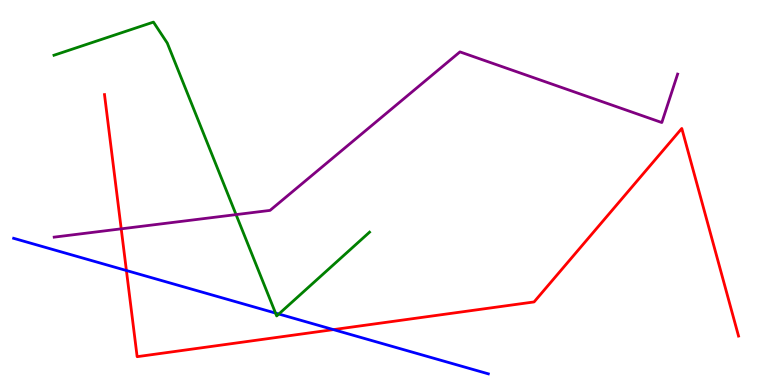[{'lines': ['blue', 'red'], 'intersections': [{'x': 1.63, 'y': 2.97}, {'x': 4.3, 'y': 1.44}]}, {'lines': ['green', 'red'], 'intersections': []}, {'lines': ['purple', 'red'], 'intersections': [{'x': 1.56, 'y': 4.06}]}, {'lines': ['blue', 'green'], 'intersections': [{'x': 3.56, 'y': 1.87}, {'x': 3.6, 'y': 1.84}]}, {'lines': ['blue', 'purple'], 'intersections': []}, {'lines': ['green', 'purple'], 'intersections': [{'x': 3.05, 'y': 4.43}]}]